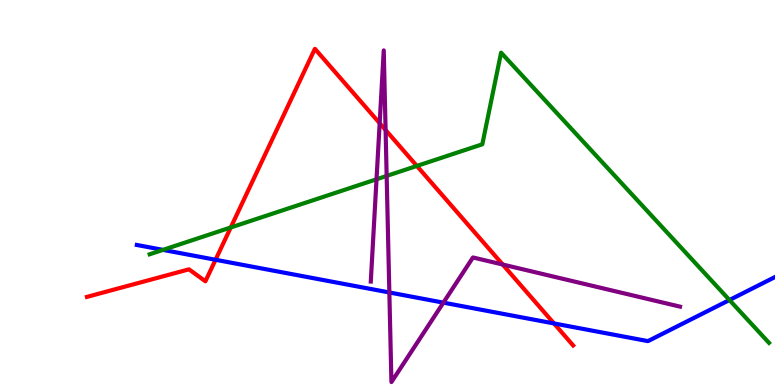[{'lines': ['blue', 'red'], 'intersections': [{'x': 2.78, 'y': 3.25}, {'x': 7.15, 'y': 1.6}]}, {'lines': ['green', 'red'], 'intersections': [{'x': 2.98, 'y': 4.09}, {'x': 5.38, 'y': 5.69}]}, {'lines': ['purple', 'red'], 'intersections': [{'x': 4.9, 'y': 6.8}, {'x': 4.98, 'y': 6.62}, {'x': 6.49, 'y': 3.13}]}, {'lines': ['blue', 'green'], 'intersections': [{'x': 2.1, 'y': 3.51}, {'x': 9.41, 'y': 2.21}]}, {'lines': ['blue', 'purple'], 'intersections': [{'x': 5.02, 'y': 2.4}, {'x': 5.72, 'y': 2.14}]}, {'lines': ['green', 'purple'], 'intersections': [{'x': 4.86, 'y': 5.34}, {'x': 4.99, 'y': 5.43}]}]